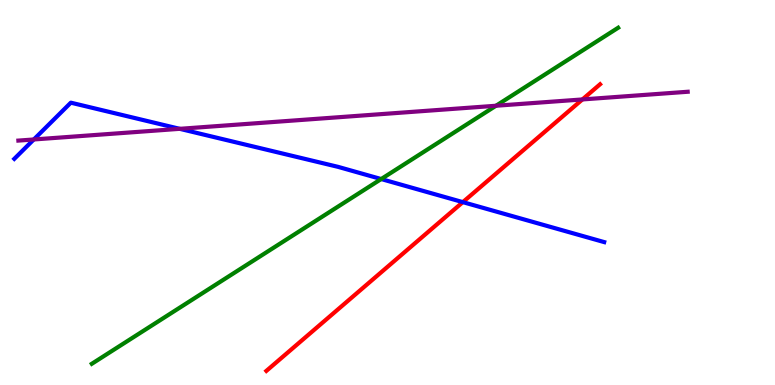[{'lines': ['blue', 'red'], 'intersections': [{'x': 5.97, 'y': 4.75}]}, {'lines': ['green', 'red'], 'intersections': []}, {'lines': ['purple', 'red'], 'intersections': [{'x': 7.51, 'y': 7.42}]}, {'lines': ['blue', 'green'], 'intersections': [{'x': 4.92, 'y': 5.35}]}, {'lines': ['blue', 'purple'], 'intersections': [{'x': 0.436, 'y': 6.38}, {'x': 2.32, 'y': 6.65}]}, {'lines': ['green', 'purple'], 'intersections': [{'x': 6.4, 'y': 7.25}]}]